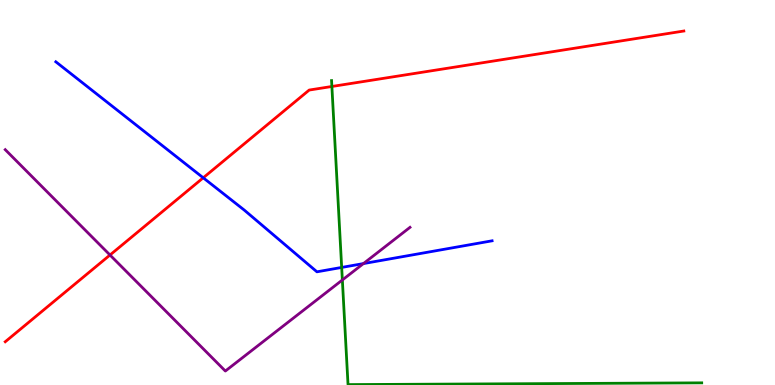[{'lines': ['blue', 'red'], 'intersections': [{'x': 2.62, 'y': 5.38}]}, {'lines': ['green', 'red'], 'intersections': [{'x': 4.28, 'y': 7.75}]}, {'lines': ['purple', 'red'], 'intersections': [{'x': 1.42, 'y': 3.38}]}, {'lines': ['blue', 'green'], 'intersections': [{'x': 4.41, 'y': 3.05}]}, {'lines': ['blue', 'purple'], 'intersections': [{'x': 4.69, 'y': 3.15}]}, {'lines': ['green', 'purple'], 'intersections': [{'x': 4.42, 'y': 2.73}]}]